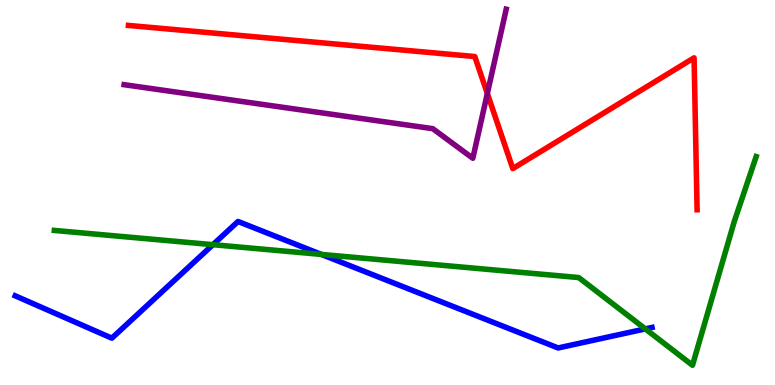[{'lines': ['blue', 'red'], 'intersections': []}, {'lines': ['green', 'red'], 'intersections': []}, {'lines': ['purple', 'red'], 'intersections': [{'x': 6.29, 'y': 7.57}]}, {'lines': ['blue', 'green'], 'intersections': [{'x': 2.75, 'y': 3.64}, {'x': 4.15, 'y': 3.39}, {'x': 8.33, 'y': 1.46}]}, {'lines': ['blue', 'purple'], 'intersections': []}, {'lines': ['green', 'purple'], 'intersections': []}]